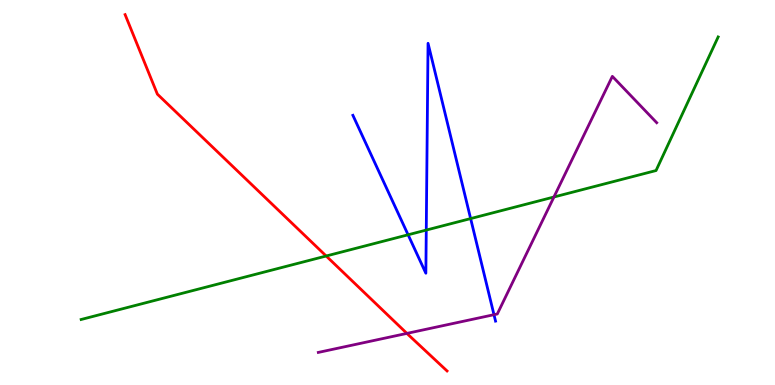[{'lines': ['blue', 'red'], 'intersections': []}, {'lines': ['green', 'red'], 'intersections': [{'x': 4.21, 'y': 3.35}]}, {'lines': ['purple', 'red'], 'intersections': [{'x': 5.25, 'y': 1.34}]}, {'lines': ['blue', 'green'], 'intersections': [{'x': 5.27, 'y': 3.9}, {'x': 5.5, 'y': 4.02}, {'x': 6.07, 'y': 4.32}]}, {'lines': ['blue', 'purple'], 'intersections': [{'x': 6.37, 'y': 1.83}]}, {'lines': ['green', 'purple'], 'intersections': [{'x': 7.15, 'y': 4.88}]}]